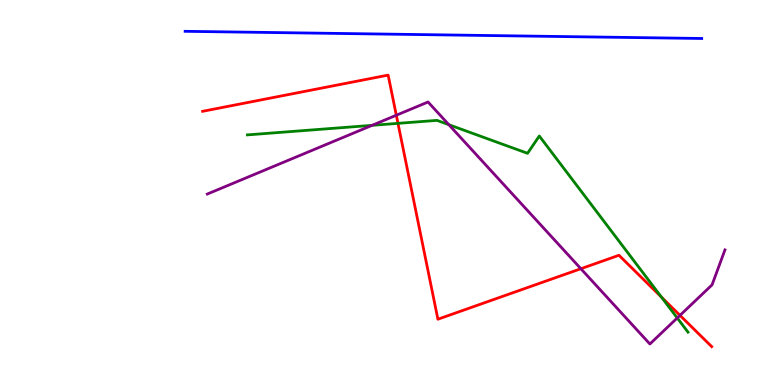[{'lines': ['blue', 'red'], 'intersections': []}, {'lines': ['green', 'red'], 'intersections': [{'x': 5.14, 'y': 6.8}, {'x': 8.53, 'y': 2.28}]}, {'lines': ['purple', 'red'], 'intersections': [{'x': 5.11, 'y': 7.01}, {'x': 7.5, 'y': 3.02}, {'x': 8.77, 'y': 1.81}]}, {'lines': ['blue', 'green'], 'intersections': []}, {'lines': ['blue', 'purple'], 'intersections': []}, {'lines': ['green', 'purple'], 'intersections': [{'x': 4.8, 'y': 6.74}, {'x': 5.79, 'y': 6.76}, {'x': 8.74, 'y': 1.74}]}]